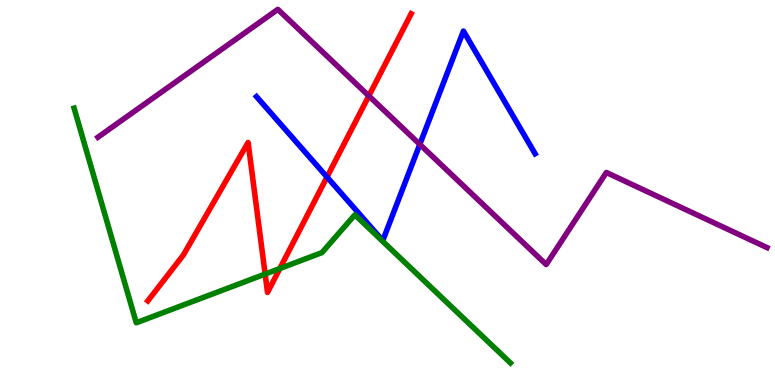[{'lines': ['blue', 'red'], 'intersections': [{'x': 4.22, 'y': 5.4}]}, {'lines': ['green', 'red'], 'intersections': [{'x': 3.42, 'y': 2.88}, {'x': 3.61, 'y': 3.03}]}, {'lines': ['purple', 'red'], 'intersections': [{'x': 4.76, 'y': 7.51}]}, {'lines': ['blue', 'green'], 'intersections': []}, {'lines': ['blue', 'purple'], 'intersections': [{'x': 5.42, 'y': 6.25}]}, {'lines': ['green', 'purple'], 'intersections': []}]